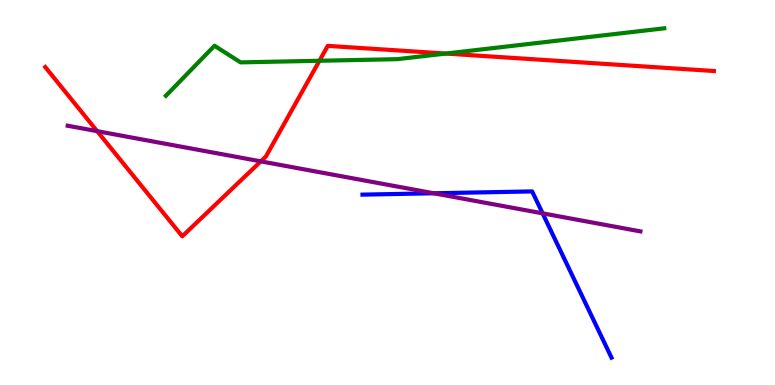[{'lines': ['blue', 'red'], 'intersections': []}, {'lines': ['green', 'red'], 'intersections': [{'x': 4.12, 'y': 8.42}, {'x': 5.75, 'y': 8.61}]}, {'lines': ['purple', 'red'], 'intersections': [{'x': 1.25, 'y': 6.59}, {'x': 3.37, 'y': 5.81}]}, {'lines': ['blue', 'green'], 'intersections': []}, {'lines': ['blue', 'purple'], 'intersections': [{'x': 5.6, 'y': 4.98}, {'x': 7.0, 'y': 4.46}]}, {'lines': ['green', 'purple'], 'intersections': []}]